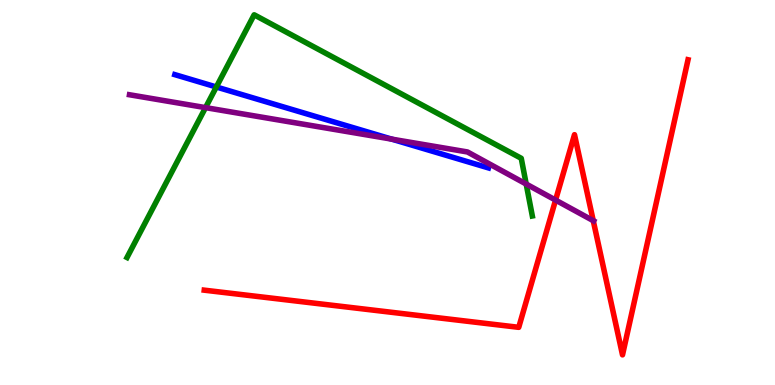[{'lines': ['blue', 'red'], 'intersections': []}, {'lines': ['green', 'red'], 'intersections': []}, {'lines': ['purple', 'red'], 'intersections': [{'x': 7.17, 'y': 4.8}, {'x': 7.65, 'y': 4.27}]}, {'lines': ['blue', 'green'], 'intersections': [{'x': 2.79, 'y': 7.74}]}, {'lines': ['blue', 'purple'], 'intersections': [{'x': 5.06, 'y': 6.39}]}, {'lines': ['green', 'purple'], 'intersections': [{'x': 2.65, 'y': 7.2}, {'x': 6.79, 'y': 5.22}]}]